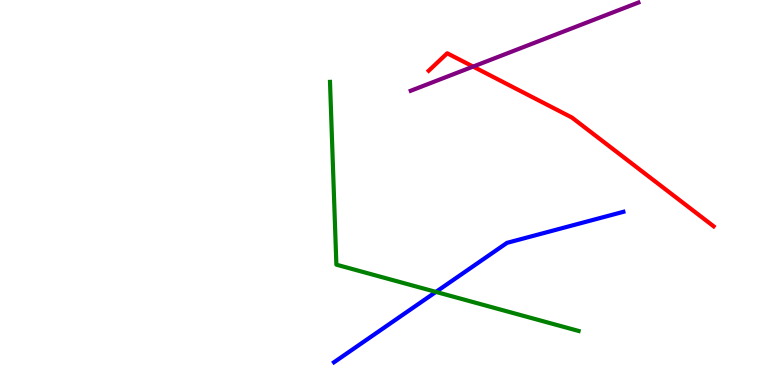[{'lines': ['blue', 'red'], 'intersections': []}, {'lines': ['green', 'red'], 'intersections': []}, {'lines': ['purple', 'red'], 'intersections': [{'x': 6.1, 'y': 8.27}]}, {'lines': ['blue', 'green'], 'intersections': [{'x': 5.63, 'y': 2.42}]}, {'lines': ['blue', 'purple'], 'intersections': []}, {'lines': ['green', 'purple'], 'intersections': []}]